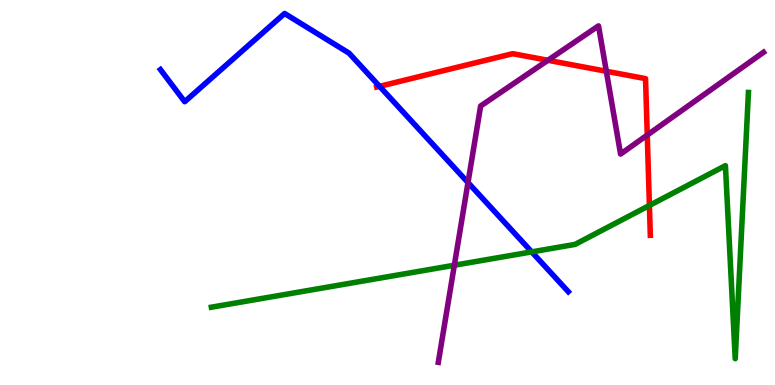[{'lines': ['blue', 'red'], 'intersections': [{'x': 4.9, 'y': 7.76}]}, {'lines': ['green', 'red'], 'intersections': [{'x': 8.38, 'y': 4.66}]}, {'lines': ['purple', 'red'], 'intersections': [{'x': 7.07, 'y': 8.43}, {'x': 7.82, 'y': 8.15}, {'x': 8.35, 'y': 6.49}]}, {'lines': ['blue', 'green'], 'intersections': [{'x': 6.86, 'y': 3.46}]}, {'lines': ['blue', 'purple'], 'intersections': [{'x': 6.04, 'y': 5.26}]}, {'lines': ['green', 'purple'], 'intersections': [{'x': 5.86, 'y': 3.11}]}]